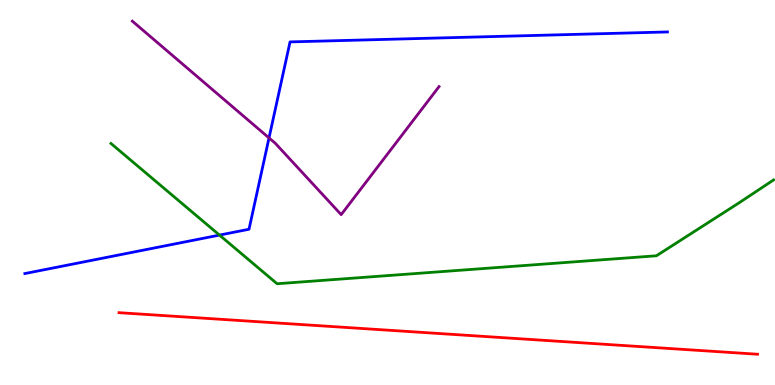[{'lines': ['blue', 'red'], 'intersections': []}, {'lines': ['green', 'red'], 'intersections': []}, {'lines': ['purple', 'red'], 'intersections': []}, {'lines': ['blue', 'green'], 'intersections': [{'x': 2.83, 'y': 3.89}]}, {'lines': ['blue', 'purple'], 'intersections': [{'x': 3.47, 'y': 6.42}]}, {'lines': ['green', 'purple'], 'intersections': []}]